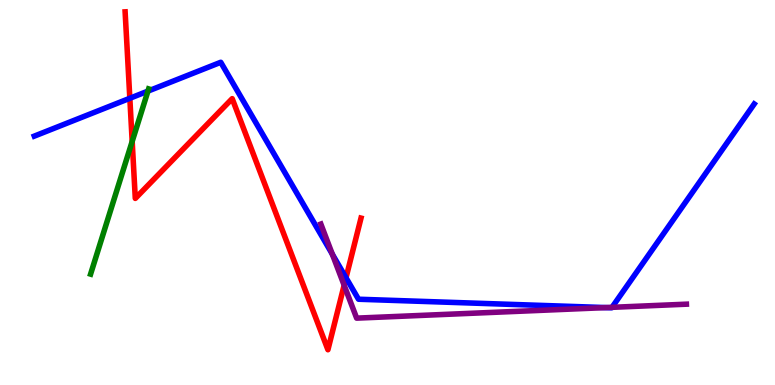[{'lines': ['blue', 'red'], 'intersections': [{'x': 1.68, 'y': 7.45}, {'x': 4.46, 'y': 2.79}]}, {'lines': ['green', 'red'], 'intersections': [{'x': 1.71, 'y': 6.33}]}, {'lines': ['purple', 'red'], 'intersections': [{'x': 4.44, 'y': 2.59}]}, {'lines': ['blue', 'green'], 'intersections': [{'x': 1.91, 'y': 7.63}]}, {'lines': ['blue', 'purple'], 'intersections': [{'x': 4.29, 'y': 3.4}, {'x': 7.82, 'y': 2.01}, {'x': 7.9, 'y': 2.02}]}, {'lines': ['green', 'purple'], 'intersections': []}]